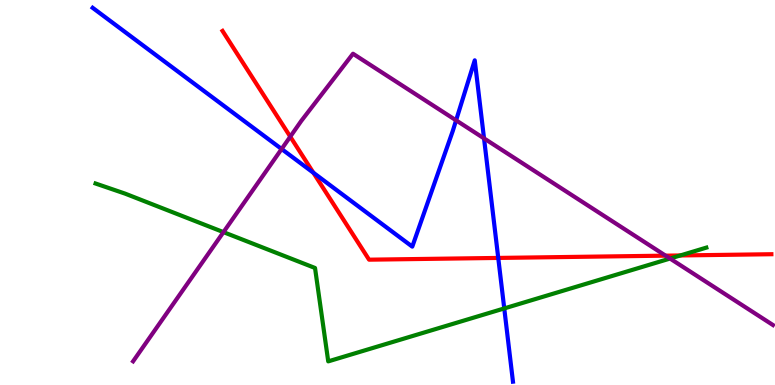[{'lines': ['blue', 'red'], 'intersections': [{'x': 4.04, 'y': 5.51}, {'x': 6.43, 'y': 3.3}]}, {'lines': ['green', 'red'], 'intersections': [{'x': 8.78, 'y': 3.36}]}, {'lines': ['purple', 'red'], 'intersections': [{'x': 3.75, 'y': 6.45}, {'x': 8.59, 'y': 3.36}]}, {'lines': ['blue', 'green'], 'intersections': [{'x': 6.51, 'y': 1.99}]}, {'lines': ['blue', 'purple'], 'intersections': [{'x': 3.63, 'y': 6.13}, {'x': 5.88, 'y': 6.87}, {'x': 6.25, 'y': 6.41}]}, {'lines': ['green', 'purple'], 'intersections': [{'x': 2.88, 'y': 3.97}, {'x': 8.65, 'y': 3.28}]}]